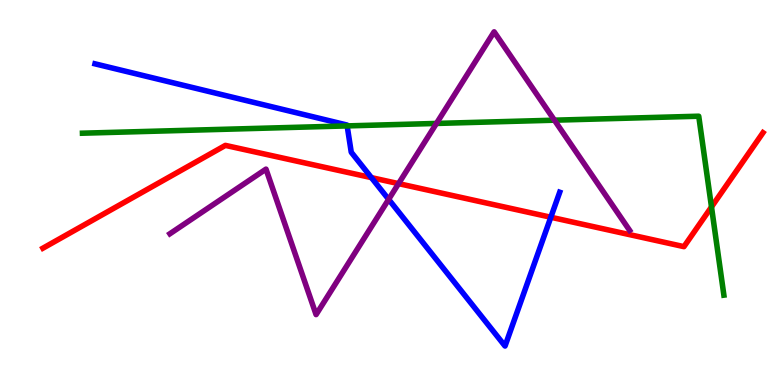[{'lines': ['blue', 'red'], 'intersections': [{'x': 4.79, 'y': 5.39}, {'x': 7.11, 'y': 4.36}]}, {'lines': ['green', 'red'], 'intersections': [{'x': 9.18, 'y': 4.62}]}, {'lines': ['purple', 'red'], 'intersections': [{'x': 5.14, 'y': 5.23}]}, {'lines': ['blue', 'green'], 'intersections': [{'x': 4.48, 'y': 6.73}]}, {'lines': ['blue', 'purple'], 'intersections': [{'x': 5.01, 'y': 4.82}]}, {'lines': ['green', 'purple'], 'intersections': [{'x': 5.63, 'y': 6.79}, {'x': 7.15, 'y': 6.88}]}]